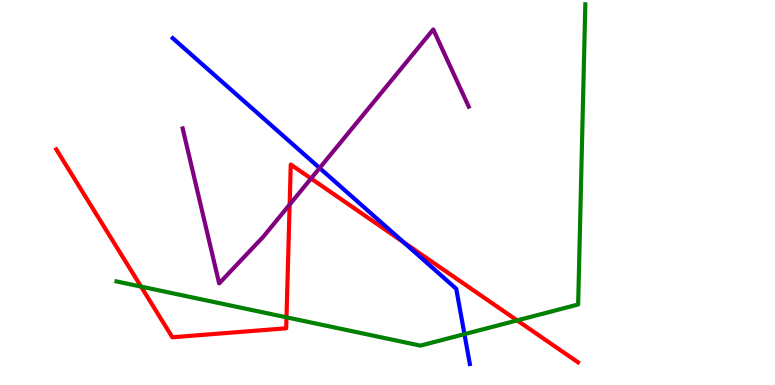[{'lines': ['blue', 'red'], 'intersections': [{'x': 5.21, 'y': 3.71}]}, {'lines': ['green', 'red'], 'intersections': [{'x': 1.82, 'y': 2.56}, {'x': 3.7, 'y': 1.76}, {'x': 6.67, 'y': 1.68}]}, {'lines': ['purple', 'red'], 'intersections': [{'x': 3.74, 'y': 4.69}, {'x': 4.01, 'y': 5.36}]}, {'lines': ['blue', 'green'], 'intersections': [{'x': 5.99, 'y': 1.32}]}, {'lines': ['blue', 'purple'], 'intersections': [{'x': 4.12, 'y': 5.64}]}, {'lines': ['green', 'purple'], 'intersections': []}]